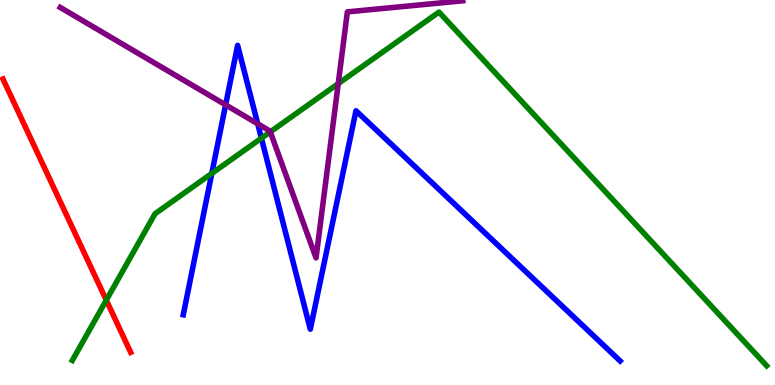[{'lines': ['blue', 'red'], 'intersections': []}, {'lines': ['green', 'red'], 'intersections': [{'x': 1.37, 'y': 2.2}]}, {'lines': ['purple', 'red'], 'intersections': []}, {'lines': ['blue', 'green'], 'intersections': [{'x': 2.73, 'y': 5.5}, {'x': 3.37, 'y': 6.41}]}, {'lines': ['blue', 'purple'], 'intersections': [{'x': 2.91, 'y': 7.28}, {'x': 3.33, 'y': 6.78}]}, {'lines': ['green', 'purple'], 'intersections': [{'x': 3.49, 'y': 6.57}, {'x': 4.36, 'y': 7.83}]}]